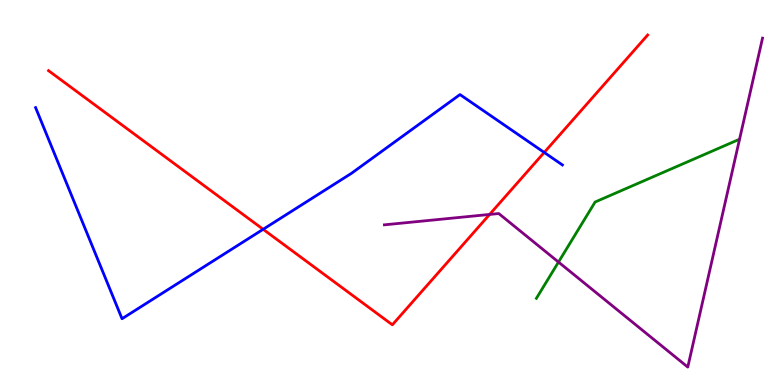[{'lines': ['blue', 'red'], 'intersections': [{'x': 3.4, 'y': 4.04}, {'x': 7.02, 'y': 6.04}]}, {'lines': ['green', 'red'], 'intersections': []}, {'lines': ['purple', 'red'], 'intersections': [{'x': 6.32, 'y': 4.43}]}, {'lines': ['blue', 'green'], 'intersections': []}, {'lines': ['blue', 'purple'], 'intersections': []}, {'lines': ['green', 'purple'], 'intersections': [{'x': 7.21, 'y': 3.19}]}]